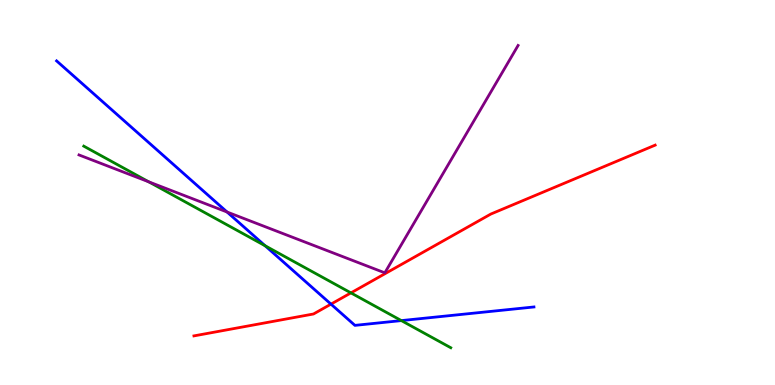[{'lines': ['blue', 'red'], 'intersections': [{'x': 4.27, 'y': 2.1}]}, {'lines': ['green', 'red'], 'intersections': [{'x': 4.53, 'y': 2.39}]}, {'lines': ['purple', 'red'], 'intersections': []}, {'lines': ['blue', 'green'], 'intersections': [{'x': 3.42, 'y': 3.62}, {'x': 5.18, 'y': 1.67}]}, {'lines': ['blue', 'purple'], 'intersections': [{'x': 2.93, 'y': 4.49}]}, {'lines': ['green', 'purple'], 'intersections': [{'x': 1.92, 'y': 5.28}]}]